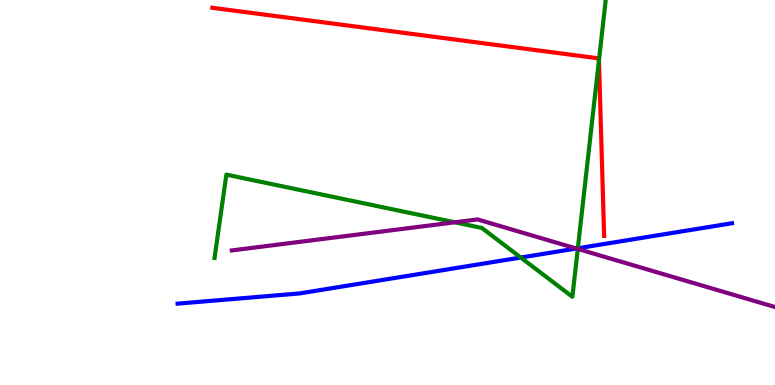[{'lines': ['blue', 'red'], 'intersections': []}, {'lines': ['green', 'red'], 'intersections': [{'x': 7.73, 'y': 8.43}]}, {'lines': ['purple', 'red'], 'intersections': []}, {'lines': ['blue', 'green'], 'intersections': [{'x': 6.72, 'y': 3.31}, {'x': 7.46, 'y': 3.55}]}, {'lines': ['blue', 'purple'], 'intersections': [{'x': 7.44, 'y': 3.55}]}, {'lines': ['green', 'purple'], 'intersections': [{'x': 5.87, 'y': 4.23}, {'x': 7.46, 'y': 3.53}]}]